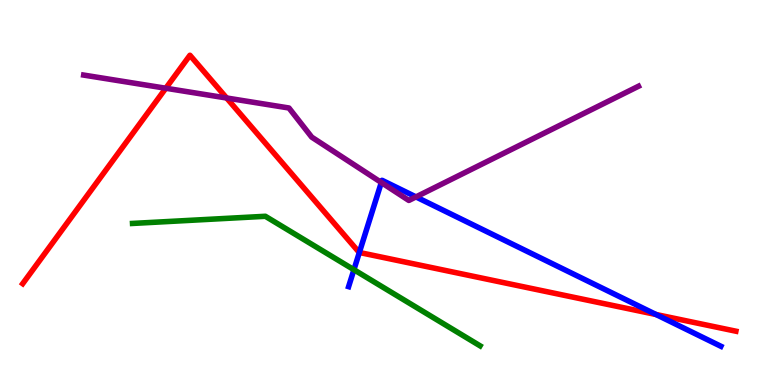[{'lines': ['blue', 'red'], 'intersections': [{'x': 4.64, 'y': 3.44}, {'x': 8.47, 'y': 1.83}]}, {'lines': ['green', 'red'], 'intersections': []}, {'lines': ['purple', 'red'], 'intersections': [{'x': 2.14, 'y': 7.71}, {'x': 2.92, 'y': 7.45}]}, {'lines': ['blue', 'green'], 'intersections': [{'x': 4.57, 'y': 2.99}]}, {'lines': ['blue', 'purple'], 'intersections': [{'x': 4.92, 'y': 5.26}, {'x': 5.37, 'y': 4.89}]}, {'lines': ['green', 'purple'], 'intersections': []}]